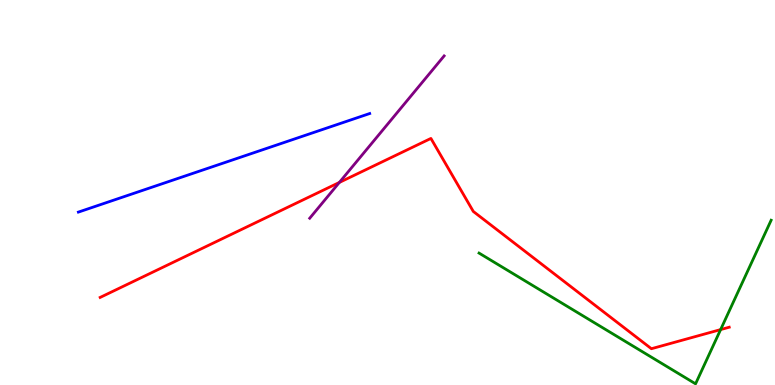[{'lines': ['blue', 'red'], 'intersections': []}, {'lines': ['green', 'red'], 'intersections': [{'x': 9.3, 'y': 1.44}]}, {'lines': ['purple', 'red'], 'intersections': [{'x': 4.38, 'y': 5.26}]}, {'lines': ['blue', 'green'], 'intersections': []}, {'lines': ['blue', 'purple'], 'intersections': []}, {'lines': ['green', 'purple'], 'intersections': []}]